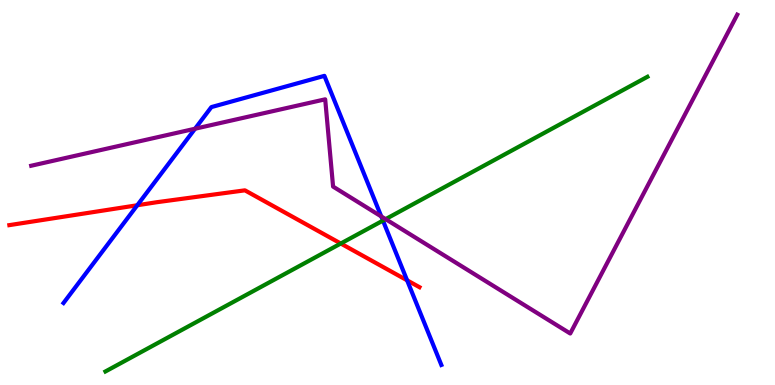[{'lines': ['blue', 'red'], 'intersections': [{'x': 1.77, 'y': 4.67}, {'x': 5.25, 'y': 2.72}]}, {'lines': ['green', 'red'], 'intersections': [{'x': 4.4, 'y': 3.67}]}, {'lines': ['purple', 'red'], 'intersections': []}, {'lines': ['blue', 'green'], 'intersections': [{'x': 4.94, 'y': 4.27}]}, {'lines': ['blue', 'purple'], 'intersections': [{'x': 2.52, 'y': 6.66}, {'x': 4.92, 'y': 4.38}]}, {'lines': ['green', 'purple'], 'intersections': [{'x': 4.98, 'y': 4.31}]}]